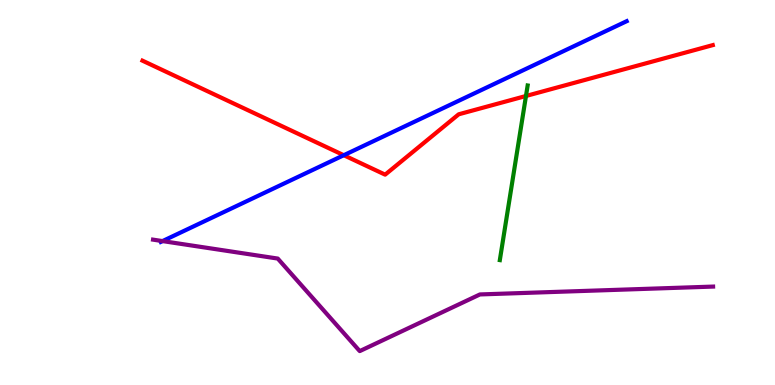[{'lines': ['blue', 'red'], 'intersections': [{'x': 4.44, 'y': 5.97}]}, {'lines': ['green', 'red'], 'intersections': [{'x': 6.79, 'y': 7.51}]}, {'lines': ['purple', 'red'], 'intersections': []}, {'lines': ['blue', 'green'], 'intersections': []}, {'lines': ['blue', 'purple'], 'intersections': [{'x': 2.1, 'y': 3.74}]}, {'lines': ['green', 'purple'], 'intersections': []}]